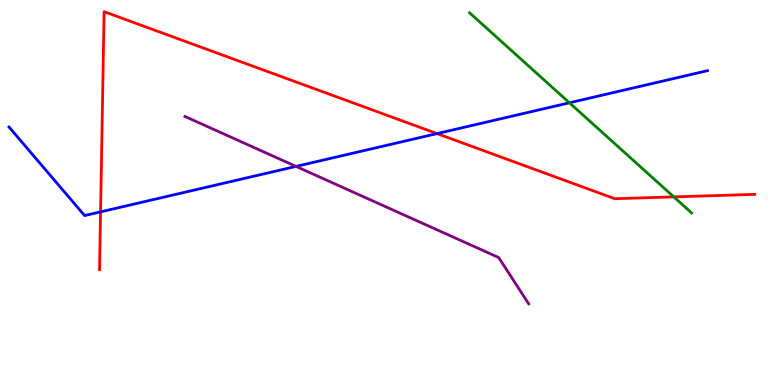[{'lines': ['blue', 'red'], 'intersections': [{'x': 1.3, 'y': 4.5}, {'x': 5.64, 'y': 6.53}]}, {'lines': ['green', 'red'], 'intersections': [{'x': 8.69, 'y': 4.89}]}, {'lines': ['purple', 'red'], 'intersections': []}, {'lines': ['blue', 'green'], 'intersections': [{'x': 7.35, 'y': 7.33}]}, {'lines': ['blue', 'purple'], 'intersections': [{'x': 3.82, 'y': 5.68}]}, {'lines': ['green', 'purple'], 'intersections': []}]